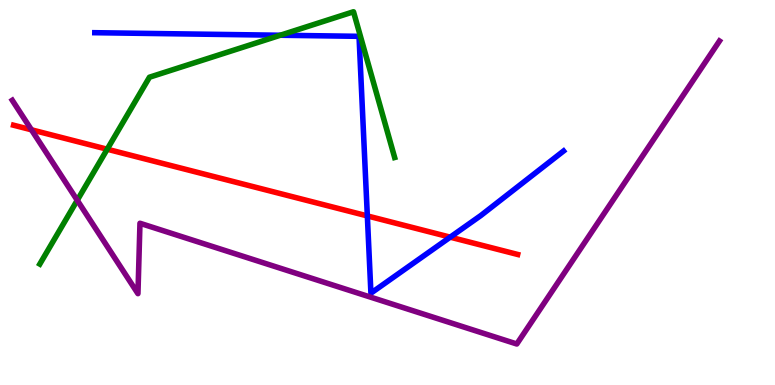[{'lines': ['blue', 'red'], 'intersections': [{'x': 4.74, 'y': 4.39}, {'x': 5.81, 'y': 3.84}]}, {'lines': ['green', 'red'], 'intersections': [{'x': 1.38, 'y': 6.12}]}, {'lines': ['purple', 'red'], 'intersections': [{'x': 0.406, 'y': 6.63}]}, {'lines': ['blue', 'green'], 'intersections': [{'x': 3.62, 'y': 9.08}]}, {'lines': ['blue', 'purple'], 'intersections': []}, {'lines': ['green', 'purple'], 'intersections': [{'x': 0.997, 'y': 4.8}]}]